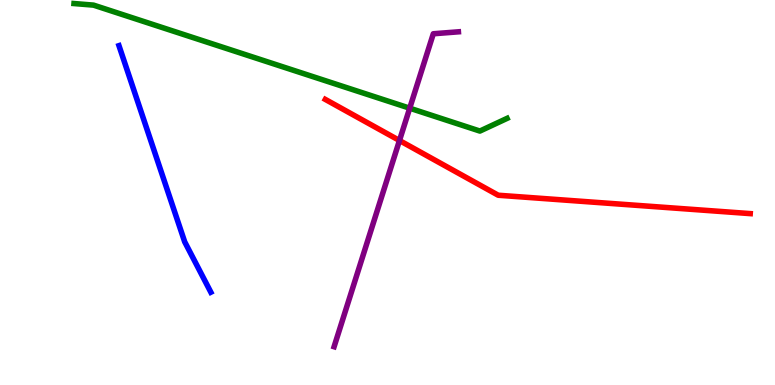[{'lines': ['blue', 'red'], 'intersections': []}, {'lines': ['green', 'red'], 'intersections': []}, {'lines': ['purple', 'red'], 'intersections': [{'x': 5.15, 'y': 6.35}]}, {'lines': ['blue', 'green'], 'intersections': []}, {'lines': ['blue', 'purple'], 'intersections': []}, {'lines': ['green', 'purple'], 'intersections': [{'x': 5.29, 'y': 7.19}]}]